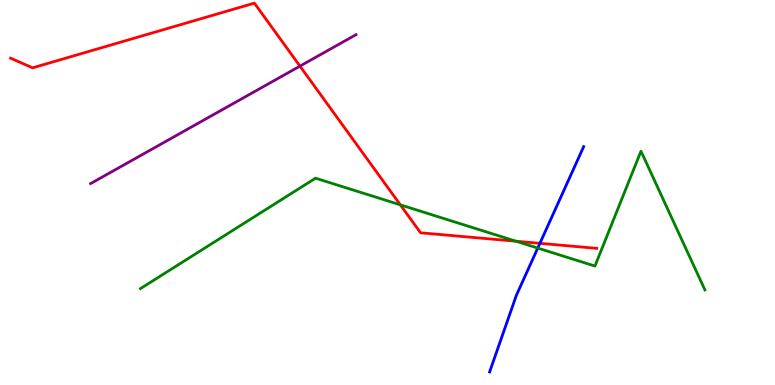[{'lines': ['blue', 'red'], 'intersections': [{'x': 6.97, 'y': 3.68}]}, {'lines': ['green', 'red'], 'intersections': [{'x': 5.17, 'y': 4.68}, {'x': 6.66, 'y': 3.73}]}, {'lines': ['purple', 'red'], 'intersections': [{'x': 3.87, 'y': 8.28}]}, {'lines': ['blue', 'green'], 'intersections': [{'x': 6.94, 'y': 3.56}]}, {'lines': ['blue', 'purple'], 'intersections': []}, {'lines': ['green', 'purple'], 'intersections': []}]